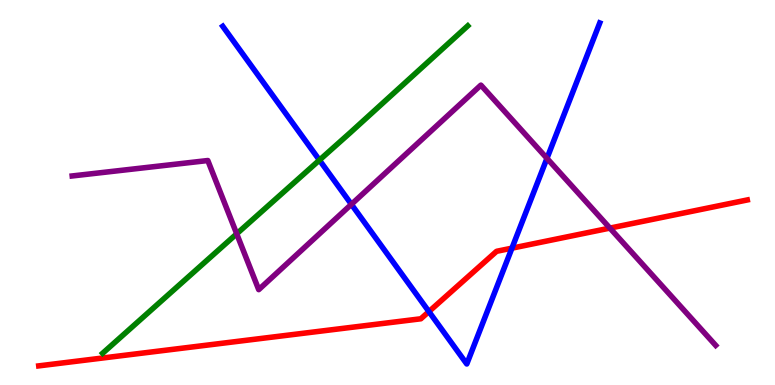[{'lines': ['blue', 'red'], 'intersections': [{'x': 5.53, 'y': 1.91}, {'x': 6.61, 'y': 3.55}]}, {'lines': ['green', 'red'], 'intersections': []}, {'lines': ['purple', 'red'], 'intersections': [{'x': 7.87, 'y': 4.08}]}, {'lines': ['blue', 'green'], 'intersections': [{'x': 4.12, 'y': 5.84}]}, {'lines': ['blue', 'purple'], 'intersections': [{'x': 4.53, 'y': 4.69}, {'x': 7.06, 'y': 5.89}]}, {'lines': ['green', 'purple'], 'intersections': [{'x': 3.05, 'y': 3.93}]}]